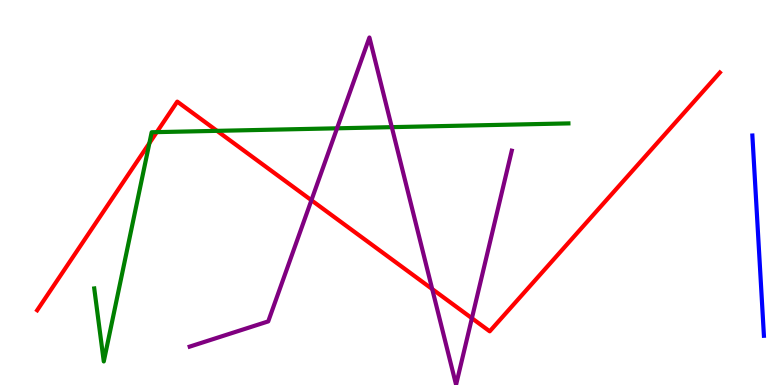[{'lines': ['blue', 'red'], 'intersections': []}, {'lines': ['green', 'red'], 'intersections': [{'x': 1.93, 'y': 6.28}, {'x': 2.02, 'y': 6.57}, {'x': 2.8, 'y': 6.6}]}, {'lines': ['purple', 'red'], 'intersections': [{'x': 4.02, 'y': 4.8}, {'x': 5.58, 'y': 2.49}, {'x': 6.09, 'y': 1.73}]}, {'lines': ['blue', 'green'], 'intersections': []}, {'lines': ['blue', 'purple'], 'intersections': []}, {'lines': ['green', 'purple'], 'intersections': [{'x': 4.35, 'y': 6.67}, {'x': 5.06, 'y': 6.7}]}]